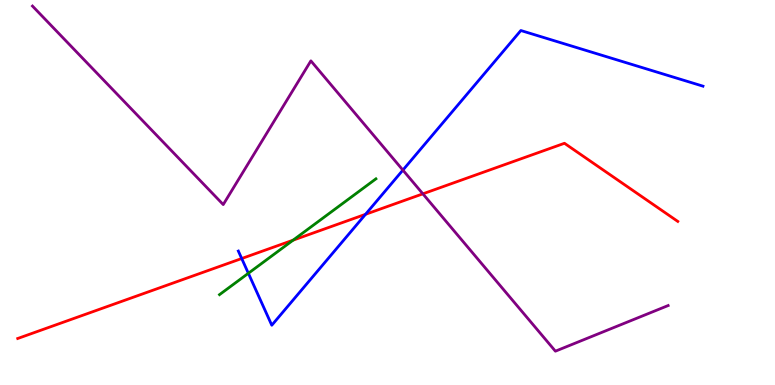[{'lines': ['blue', 'red'], 'intersections': [{'x': 3.12, 'y': 3.29}, {'x': 4.72, 'y': 4.43}]}, {'lines': ['green', 'red'], 'intersections': [{'x': 3.78, 'y': 3.76}]}, {'lines': ['purple', 'red'], 'intersections': [{'x': 5.46, 'y': 4.97}]}, {'lines': ['blue', 'green'], 'intersections': [{'x': 3.2, 'y': 2.9}]}, {'lines': ['blue', 'purple'], 'intersections': [{'x': 5.2, 'y': 5.58}]}, {'lines': ['green', 'purple'], 'intersections': []}]